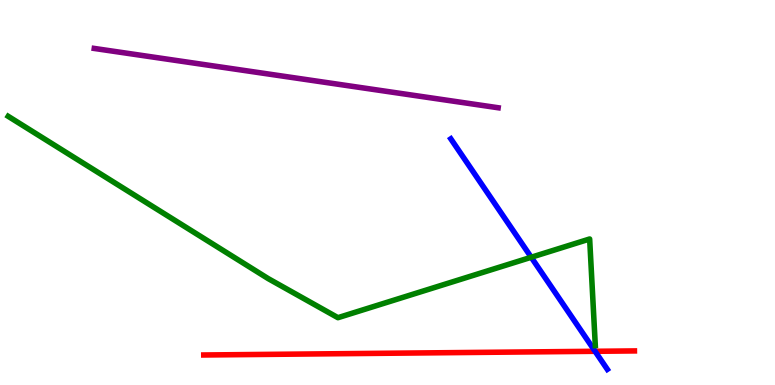[{'lines': ['blue', 'red'], 'intersections': [{'x': 7.68, 'y': 0.875}]}, {'lines': ['green', 'red'], 'intersections': []}, {'lines': ['purple', 'red'], 'intersections': []}, {'lines': ['blue', 'green'], 'intersections': [{'x': 6.85, 'y': 3.32}]}, {'lines': ['blue', 'purple'], 'intersections': []}, {'lines': ['green', 'purple'], 'intersections': []}]